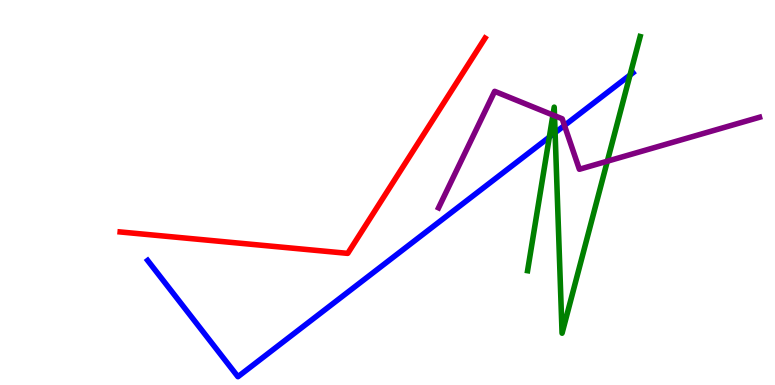[{'lines': ['blue', 'red'], 'intersections': []}, {'lines': ['green', 'red'], 'intersections': []}, {'lines': ['purple', 'red'], 'intersections': []}, {'lines': ['blue', 'green'], 'intersections': [{'x': 7.09, 'y': 6.44}, {'x': 7.16, 'y': 6.55}, {'x': 8.13, 'y': 8.05}]}, {'lines': ['blue', 'purple'], 'intersections': [{'x': 7.28, 'y': 6.74}]}, {'lines': ['green', 'purple'], 'intersections': [{'x': 7.13, 'y': 7.01}, {'x': 7.15, 'y': 7.0}, {'x': 7.84, 'y': 5.81}]}]